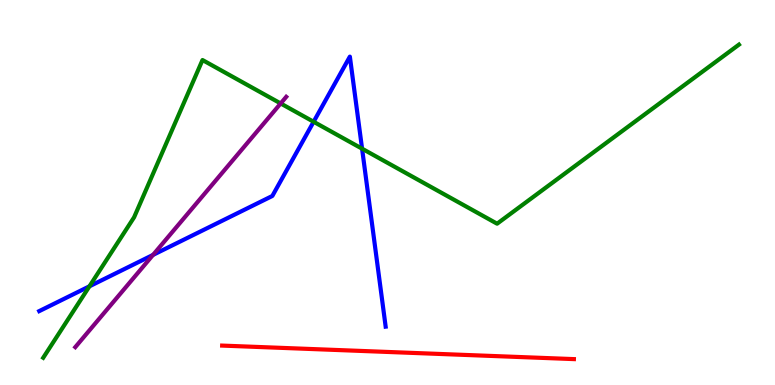[{'lines': ['blue', 'red'], 'intersections': []}, {'lines': ['green', 'red'], 'intersections': []}, {'lines': ['purple', 'red'], 'intersections': []}, {'lines': ['blue', 'green'], 'intersections': [{'x': 1.15, 'y': 2.56}, {'x': 4.05, 'y': 6.84}, {'x': 4.67, 'y': 6.14}]}, {'lines': ['blue', 'purple'], 'intersections': [{'x': 1.97, 'y': 3.38}]}, {'lines': ['green', 'purple'], 'intersections': [{'x': 3.62, 'y': 7.31}]}]